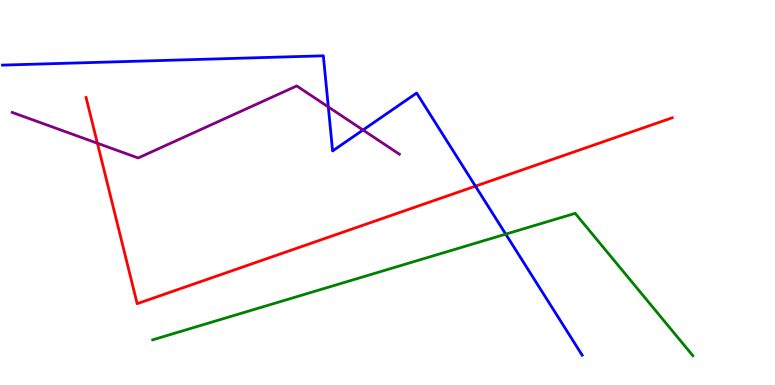[{'lines': ['blue', 'red'], 'intersections': [{'x': 6.13, 'y': 5.16}]}, {'lines': ['green', 'red'], 'intersections': []}, {'lines': ['purple', 'red'], 'intersections': [{'x': 1.26, 'y': 6.28}]}, {'lines': ['blue', 'green'], 'intersections': [{'x': 6.53, 'y': 3.92}]}, {'lines': ['blue', 'purple'], 'intersections': [{'x': 4.24, 'y': 7.22}, {'x': 4.68, 'y': 6.62}]}, {'lines': ['green', 'purple'], 'intersections': []}]